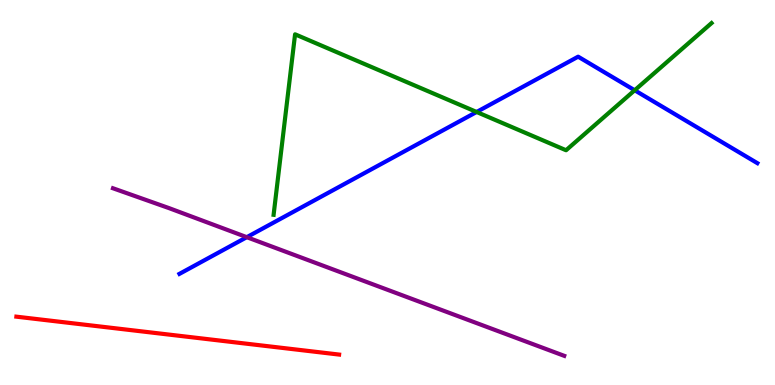[{'lines': ['blue', 'red'], 'intersections': []}, {'lines': ['green', 'red'], 'intersections': []}, {'lines': ['purple', 'red'], 'intersections': []}, {'lines': ['blue', 'green'], 'intersections': [{'x': 6.15, 'y': 7.09}, {'x': 8.19, 'y': 7.66}]}, {'lines': ['blue', 'purple'], 'intersections': [{'x': 3.18, 'y': 3.84}]}, {'lines': ['green', 'purple'], 'intersections': []}]